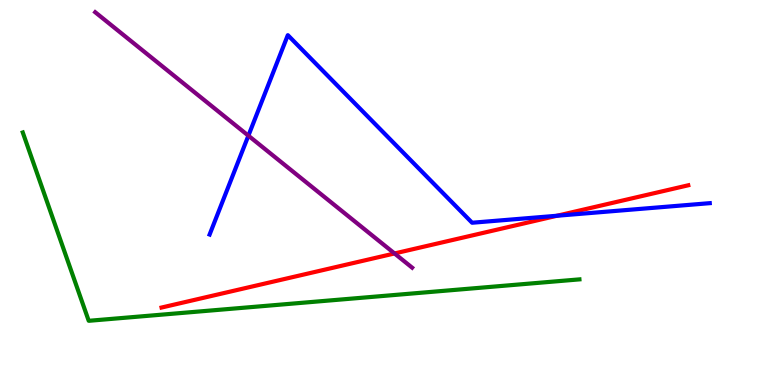[{'lines': ['blue', 'red'], 'intersections': [{'x': 7.19, 'y': 4.4}]}, {'lines': ['green', 'red'], 'intersections': []}, {'lines': ['purple', 'red'], 'intersections': [{'x': 5.09, 'y': 3.42}]}, {'lines': ['blue', 'green'], 'intersections': []}, {'lines': ['blue', 'purple'], 'intersections': [{'x': 3.21, 'y': 6.48}]}, {'lines': ['green', 'purple'], 'intersections': []}]